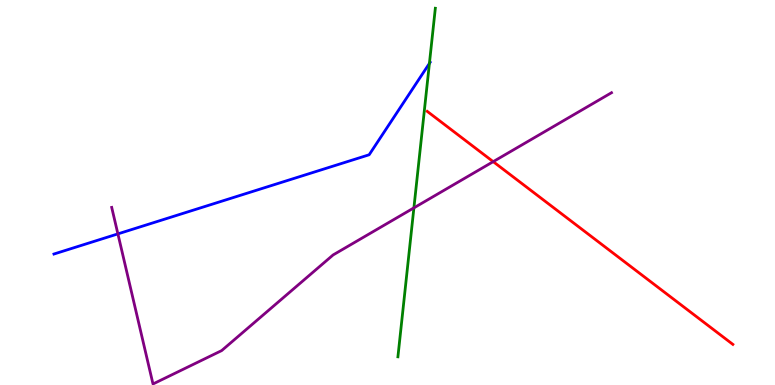[{'lines': ['blue', 'red'], 'intersections': []}, {'lines': ['green', 'red'], 'intersections': []}, {'lines': ['purple', 'red'], 'intersections': [{'x': 6.36, 'y': 5.8}]}, {'lines': ['blue', 'green'], 'intersections': [{'x': 5.54, 'y': 8.35}]}, {'lines': ['blue', 'purple'], 'intersections': [{'x': 1.52, 'y': 3.92}]}, {'lines': ['green', 'purple'], 'intersections': [{'x': 5.34, 'y': 4.6}]}]